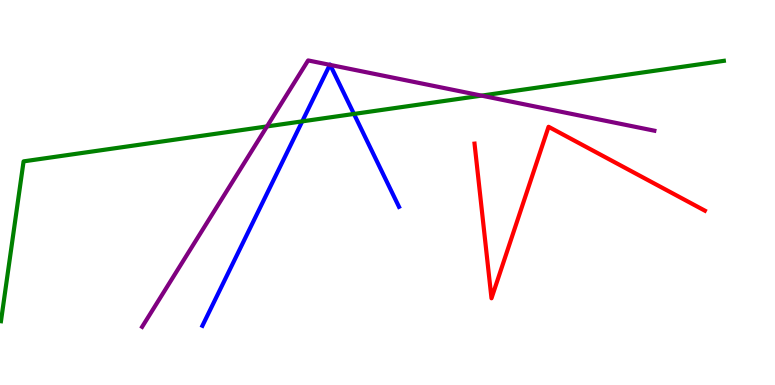[{'lines': ['blue', 'red'], 'intersections': []}, {'lines': ['green', 'red'], 'intersections': []}, {'lines': ['purple', 'red'], 'intersections': []}, {'lines': ['blue', 'green'], 'intersections': [{'x': 3.9, 'y': 6.85}, {'x': 4.57, 'y': 7.04}]}, {'lines': ['blue', 'purple'], 'intersections': [{'x': 4.26, 'y': 8.32}, {'x': 4.26, 'y': 8.31}]}, {'lines': ['green', 'purple'], 'intersections': [{'x': 3.45, 'y': 6.72}, {'x': 6.21, 'y': 7.52}]}]